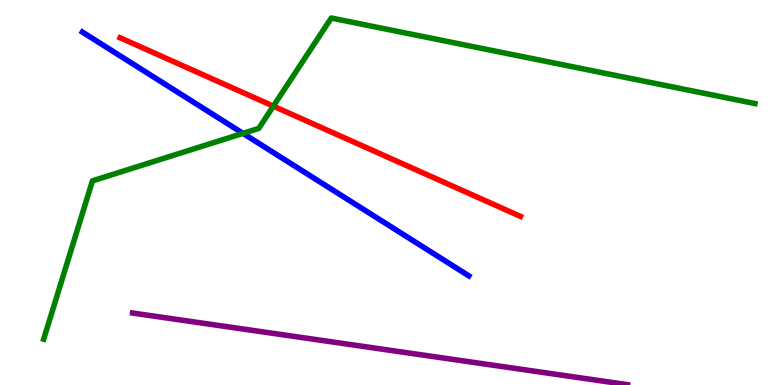[{'lines': ['blue', 'red'], 'intersections': []}, {'lines': ['green', 'red'], 'intersections': [{'x': 3.53, 'y': 7.24}]}, {'lines': ['purple', 'red'], 'intersections': []}, {'lines': ['blue', 'green'], 'intersections': [{'x': 3.14, 'y': 6.54}]}, {'lines': ['blue', 'purple'], 'intersections': []}, {'lines': ['green', 'purple'], 'intersections': []}]